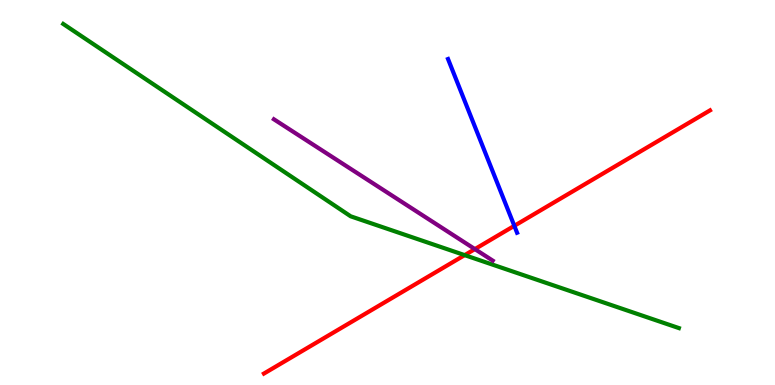[{'lines': ['blue', 'red'], 'intersections': [{'x': 6.64, 'y': 4.13}]}, {'lines': ['green', 'red'], 'intersections': [{'x': 6.0, 'y': 3.37}]}, {'lines': ['purple', 'red'], 'intersections': [{'x': 6.13, 'y': 3.53}]}, {'lines': ['blue', 'green'], 'intersections': []}, {'lines': ['blue', 'purple'], 'intersections': []}, {'lines': ['green', 'purple'], 'intersections': []}]